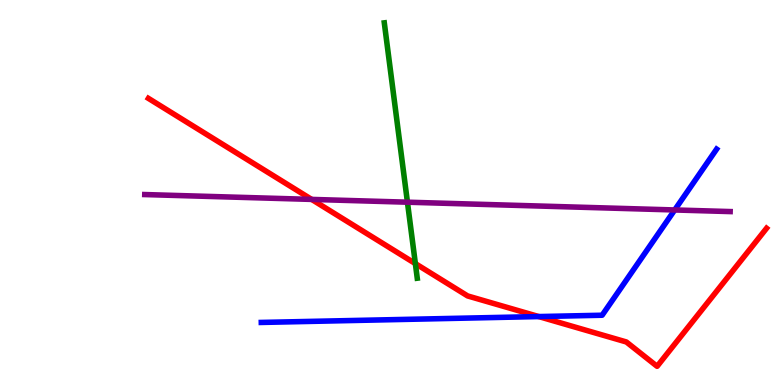[{'lines': ['blue', 'red'], 'intersections': [{'x': 6.95, 'y': 1.78}]}, {'lines': ['green', 'red'], 'intersections': [{'x': 5.36, 'y': 3.15}]}, {'lines': ['purple', 'red'], 'intersections': [{'x': 4.02, 'y': 4.82}]}, {'lines': ['blue', 'green'], 'intersections': []}, {'lines': ['blue', 'purple'], 'intersections': [{'x': 8.71, 'y': 4.55}]}, {'lines': ['green', 'purple'], 'intersections': [{'x': 5.26, 'y': 4.75}]}]